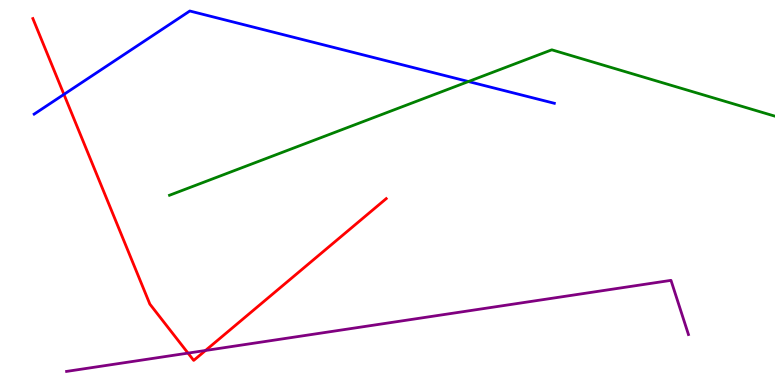[{'lines': ['blue', 'red'], 'intersections': [{'x': 0.825, 'y': 7.55}]}, {'lines': ['green', 'red'], 'intersections': []}, {'lines': ['purple', 'red'], 'intersections': [{'x': 2.43, 'y': 0.828}, {'x': 2.65, 'y': 0.897}]}, {'lines': ['blue', 'green'], 'intersections': [{'x': 6.04, 'y': 7.88}]}, {'lines': ['blue', 'purple'], 'intersections': []}, {'lines': ['green', 'purple'], 'intersections': []}]